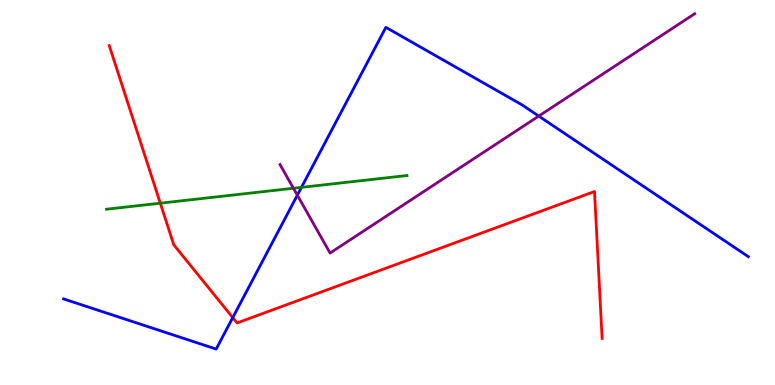[{'lines': ['blue', 'red'], 'intersections': [{'x': 3.0, 'y': 1.75}]}, {'lines': ['green', 'red'], 'intersections': [{'x': 2.07, 'y': 4.72}]}, {'lines': ['purple', 'red'], 'intersections': []}, {'lines': ['blue', 'green'], 'intersections': [{'x': 3.89, 'y': 5.13}]}, {'lines': ['blue', 'purple'], 'intersections': [{'x': 3.84, 'y': 4.93}, {'x': 6.95, 'y': 6.98}]}, {'lines': ['green', 'purple'], 'intersections': [{'x': 3.79, 'y': 5.11}]}]